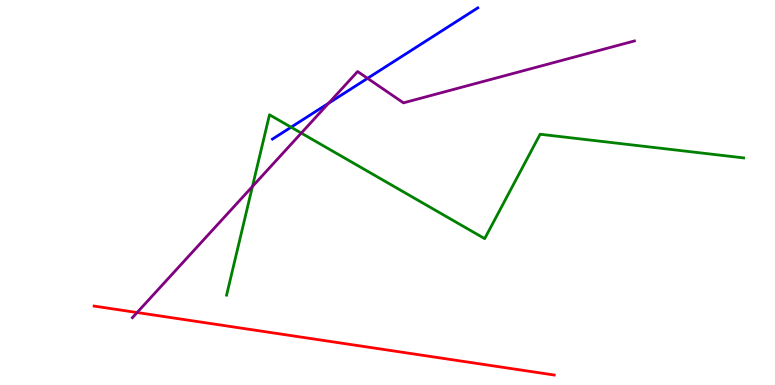[{'lines': ['blue', 'red'], 'intersections': []}, {'lines': ['green', 'red'], 'intersections': []}, {'lines': ['purple', 'red'], 'intersections': [{'x': 1.77, 'y': 1.88}]}, {'lines': ['blue', 'green'], 'intersections': [{'x': 3.76, 'y': 6.7}]}, {'lines': ['blue', 'purple'], 'intersections': [{'x': 4.24, 'y': 7.32}, {'x': 4.74, 'y': 7.97}]}, {'lines': ['green', 'purple'], 'intersections': [{'x': 3.26, 'y': 5.16}, {'x': 3.89, 'y': 6.54}]}]